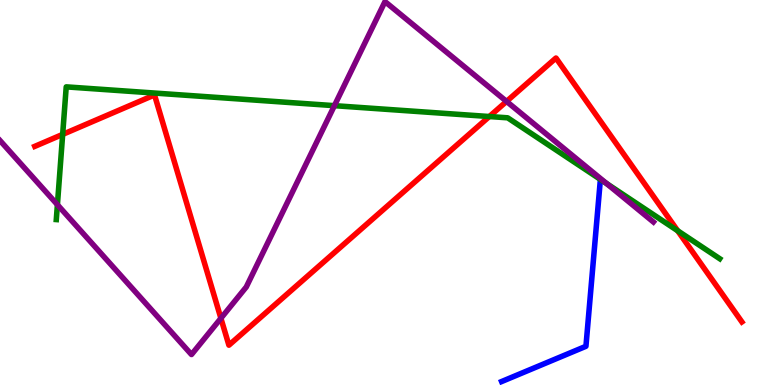[{'lines': ['blue', 'red'], 'intersections': []}, {'lines': ['green', 'red'], 'intersections': [{'x': 0.809, 'y': 6.51}, {'x': 6.31, 'y': 6.97}, {'x': 8.74, 'y': 4.01}]}, {'lines': ['purple', 'red'], 'intersections': [{'x': 2.85, 'y': 1.73}, {'x': 6.54, 'y': 7.37}]}, {'lines': ['blue', 'green'], 'intersections': []}, {'lines': ['blue', 'purple'], 'intersections': []}, {'lines': ['green', 'purple'], 'intersections': [{'x': 0.741, 'y': 4.68}, {'x': 4.31, 'y': 7.26}, {'x': 7.83, 'y': 5.23}]}]